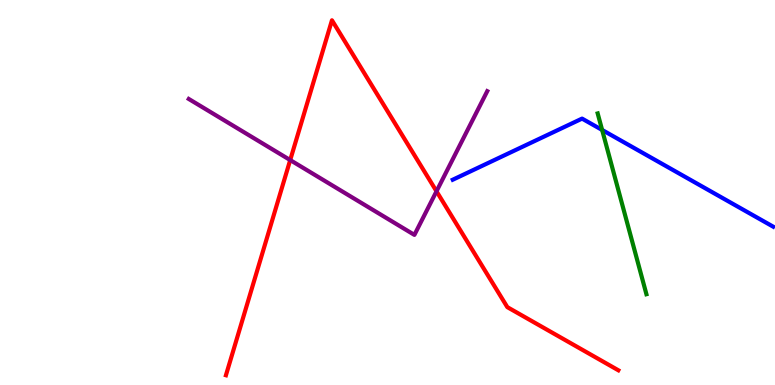[{'lines': ['blue', 'red'], 'intersections': []}, {'lines': ['green', 'red'], 'intersections': []}, {'lines': ['purple', 'red'], 'intersections': [{'x': 3.74, 'y': 5.84}, {'x': 5.63, 'y': 5.03}]}, {'lines': ['blue', 'green'], 'intersections': [{'x': 7.77, 'y': 6.62}]}, {'lines': ['blue', 'purple'], 'intersections': []}, {'lines': ['green', 'purple'], 'intersections': []}]